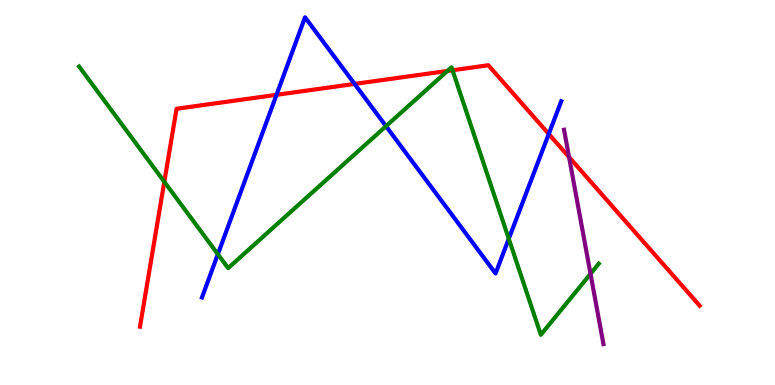[{'lines': ['blue', 'red'], 'intersections': [{'x': 3.57, 'y': 7.54}, {'x': 4.58, 'y': 7.82}, {'x': 7.08, 'y': 6.52}]}, {'lines': ['green', 'red'], 'intersections': [{'x': 2.12, 'y': 5.28}, {'x': 5.77, 'y': 8.16}, {'x': 5.84, 'y': 8.18}]}, {'lines': ['purple', 'red'], 'intersections': [{'x': 7.34, 'y': 5.92}]}, {'lines': ['blue', 'green'], 'intersections': [{'x': 2.81, 'y': 3.4}, {'x': 4.98, 'y': 6.72}, {'x': 6.56, 'y': 3.8}]}, {'lines': ['blue', 'purple'], 'intersections': []}, {'lines': ['green', 'purple'], 'intersections': [{'x': 7.62, 'y': 2.89}]}]